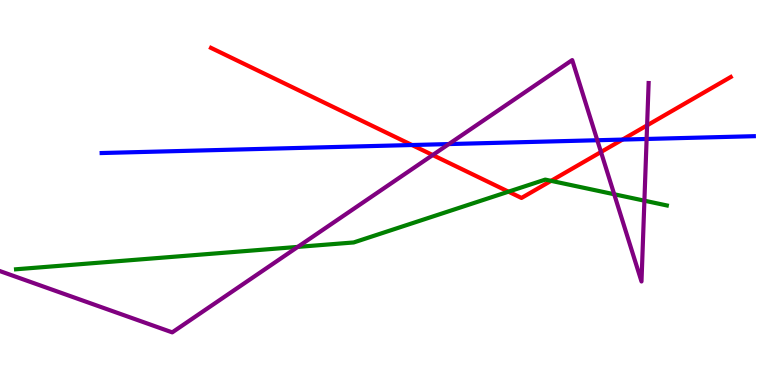[{'lines': ['blue', 'red'], 'intersections': [{'x': 5.32, 'y': 6.23}, {'x': 8.03, 'y': 6.37}]}, {'lines': ['green', 'red'], 'intersections': [{'x': 6.56, 'y': 5.02}, {'x': 7.11, 'y': 5.3}]}, {'lines': ['purple', 'red'], 'intersections': [{'x': 5.58, 'y': 5.97}, {'x': 7.75, 'y': 6.05}, {'x': 8.35, 'y': 6.74}]}, {'lines': ['blue', 'green'], 'intersections': []}, {'lines': ['blue', 'purple'], 'intersections': [{'x': 5.79, 'y': 6.26}, {'x': 7.71, 'y': 6.36}, {'x': 8.34, 'y': 6.39}]}, {'lines': ['green', 'purple'], 'intersections': [{'x': 3.84, 'y': 3.59}, {'x': 7.93, 'y': 4.95}, {'x': 8.31, 'y': 4.79}]}]